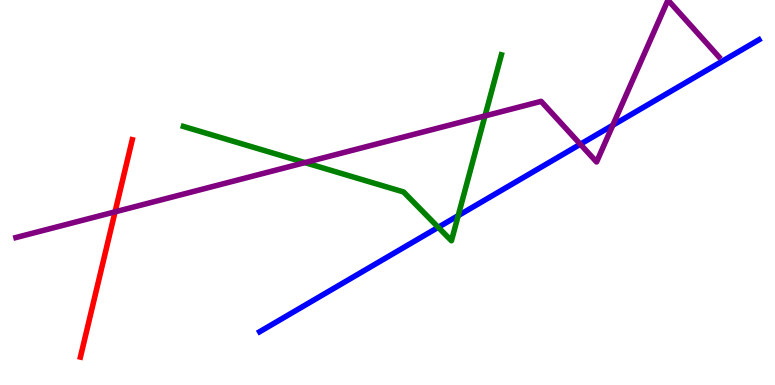[{'lines': ['blue', 'red'], 'intersections': []}, {'lines': ['green', 'red'], 'intersections': []}, {'lines': ['purple', 'red'], 'intersections': [{'x': 1.48, 'y': 4.5}]}, {'lines': ['blue', 'green'], 'intersections': [{'x': 5.65, 'y': 4.1}, {'x': 5.91, 'y': 4.4}]}, {'lines': ['blue', 'purple'], 'intersections': [{'x': 7.49, 'y': 6.25}, {'x': 7.91, 'y': 6.75}]}, {'lines': ['green', 'purple'], 'intersections': [{'x': 3.93, 'y': 5.78}, {'x': 6.26, 'y': 6.99}]}]